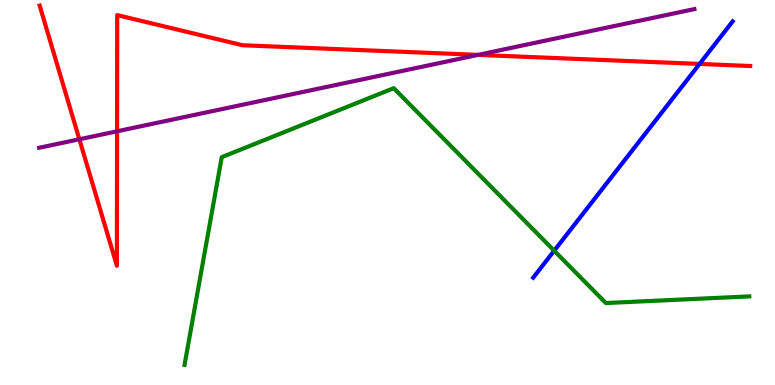[{'lines': ['blue', 'red'], 'intersections': [{'x': 9.03, 'y': 8.34}]}, {'lines': ['green', 'red'], 'intersections': []}, {'lines': ['purple', 'red'], 'intersections': [{'x': 1.02, 'y': 6.38}, {'x': 1.51, 'y': 6.59}, {'x': 6.17, 'y': 8.57}]}, {'lines': ['blue', 'green'], 'intersections': [{'x': 7.15, 'y': 3.49}]}, {'lines': ['blue', 'purple'], 'intersections': []}, {'lines': ['green', 'purple'], 'intersections': []}]